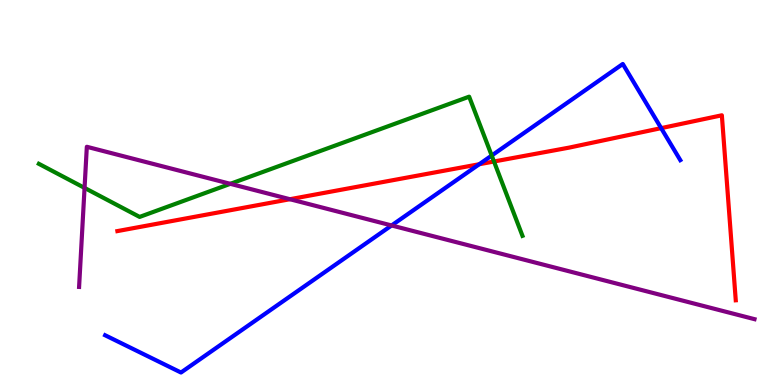[{'lines': ['blue', 'red'], 'intersections': [{'x': 6.18, 'y': 5.73}, {'x': 8.53, 'y': 6.67}]}, {'lines': ['green', 'red'], 'intersections': [{'x': 6.37, 'y': 5.81}]}, {'lines': ['purple', 'red'], 'intersections': [{'x': 3.74, 'y': 4.83}]}, {'lines': ['blue', 'green'], 'intersections': [{'x': 6.34, 'y': 5.96}]}, {'lines': ['blue', 'purple'], 'intersections': [{'x': 5.05, 'y': 4.14}]}, {'lines': ['green', 'purple'], 'intersections': [{'x': 1.09, 'y': 5.12}, {'x': 2.97, 'y': 5.23}]}]